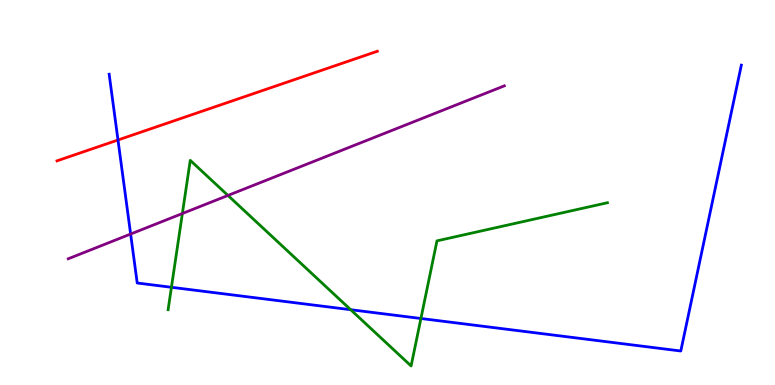[{'lines': ['blue', 'red'], 'intersections': [{'x': 1.52, 'y': 6.36}]}, {'lines': ['green', 'red'], 'intersections': []}, {'lines': ['purple', 'red'], 'intersections': []}, {'lines': ['blue', 'green'], 'intersections': [{'x': 2.21, 'y': 2.54}, {'x': 4.53, 'y': 1.96}, {'x': 5.43, 'y': 1.73}]}, {'lines': ['blue', 'purple'], 'intersections': [{'x': 1.69, 'y': 3.92}]}, {'lines': ['green', 'purple'], 'intersections': [{'x': 2.35, 'y': 4.45}, {'x': 2.94, 'y': 4.92}]}]